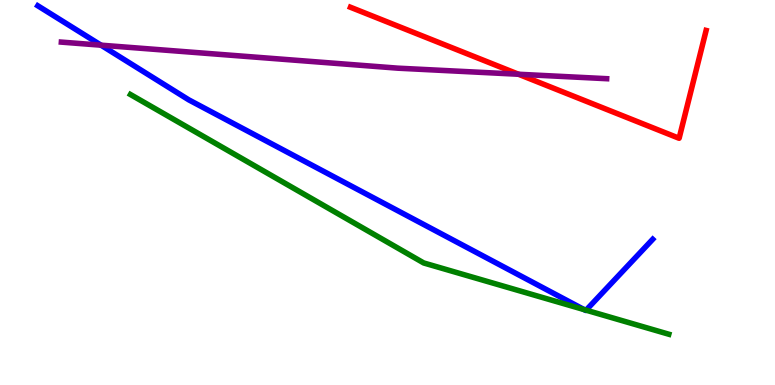[{'lines': ['blue', 'red'], 'intersections': []}, {'lines': ['green', 'red'], 'intersections': []}, {'lines': ['purple', 'red'], 'intersections': [{'x': 6.69, 'y': 8.07}]}, {'lines': ['blue', 'green'], 'intersections': [{'x': 7.54, 'y': 1.96}, {'x': 7.56, 'y': 1.94}]}, {'lines': ['blue', 'purple'], 'intersections': [{'x': 1.3, 'y': 8.83}]}, {'lines': ['green', 'purple'], 'intersections': []}]